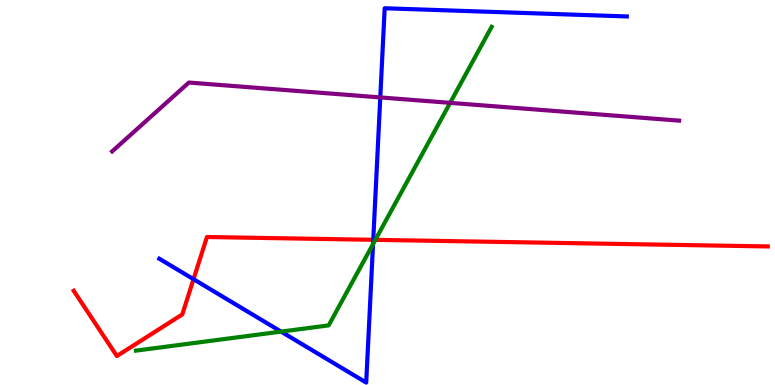[{'lines': ['blue', 'red'], 'intersections': [{'x': 2.5, 'y': 2.75}, {'x': 4.82, 'y': 3.77}]}, {'lines': ['green', 'red'], 'intersections': [{'x': 4.84, 'y': 3.77}]}, {'lines': ['purple', 'red'], 'intersections': []}, {'lines': ['blue', 'green'], 'intersections': [{'x': 3.63, 'y': 1.39}, {'x': 4.81, 'y': 3.66}]}, {'lines': ['blue', 'purple'], 'intersections': [{'x': 4.91, 'y': 7.47}]}, {'lines': ['green', 'purple'], 'intersections': [{'x': 5.81, 'y': 7.33}]}]